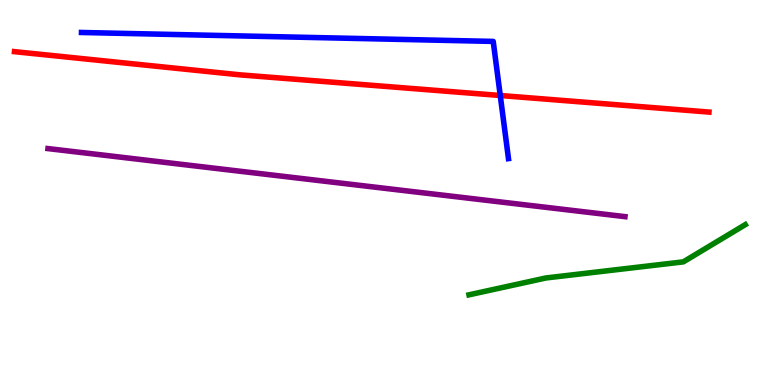[{'lines': ['blue', 'red'], 'intersections': [{'x': 6.45, 'y': 7.52}]}, {'lines': ['green', 'red'], 'intersections': []}, {'lines': ['purple', 'red'], 'intersections': []}, {'lines': ['blue', 'green'], 'intersections': []}, {'lines': ['blue', 'purple'], 'intersections': []}, {'lines': ['green', 'purple'], 'intersections': []}]